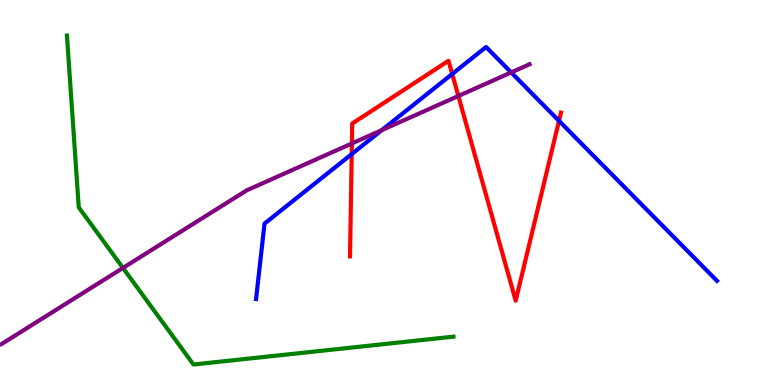[{'lines': ['blue', 'red'], 'intersections': [{'x': 4.54, 'y': 6.0}, {'x': 5.83, 'y': 8.08}, {'x': 7.21, 'y': 6.86}]}, {'lines': ['green', 'red'], 'intersections': []}, {'lines': ['purple', 'red'], 'intersections': [{'x': 4.54, 'y': 6.27}, {'x': 5.91, 'y': 7.51}]}, {'lines': ['blue', 'green'], 'intersections': []}, {'lines': ['blue', 'purple'], 'intersections': [{'x': 4.93, 'y': 6.62}, {'x': 6.6, 'y': 8.12}]}, {'lines': ['green', 'purple'], 'intersections': [{'x': 1.59, 'y': 3.04}]}]